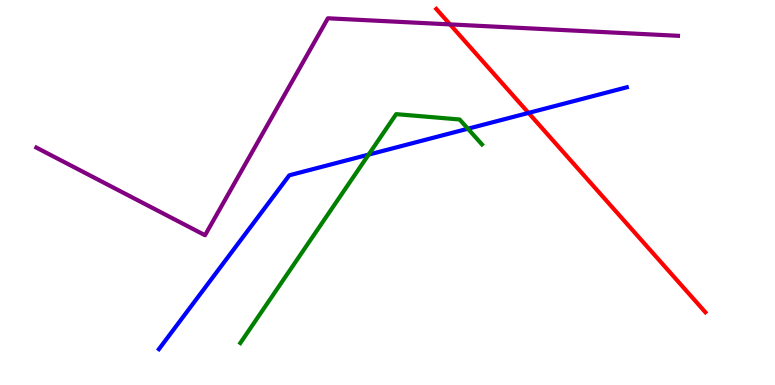[{'lines': ['blue', 'red'], 'intersections': [{'x': 6.82, 'y': 7.07}]}, {'lines': ['green', 'red'], 'intersections': []}, {'lines': ['purple', 'red'], 'intersections': [{'x': 5.81, 'y': 9.37}]}, {'lines': ['blue', 'green'], 'intersections': [{'x': 4.76, 'y': 5.98}, {'x': 6.04, 'y': 6.66}]}, {'lines': ['blue', 'purple'], 'intersections': []}, {'lines': ['green', 'purple'], 'intersections': []}]